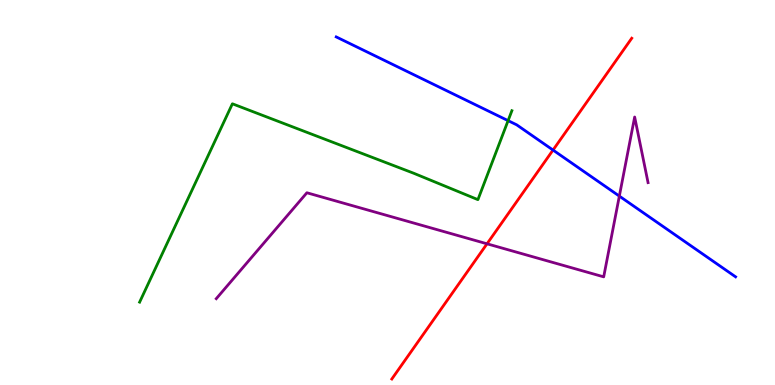[{'lines': ['blue', 'red'], 'intersections': [{'x': 7.14, 'y': 6.1}]}, {'lines': ['green', 'red'], 'intersections': []}, {'lines': ['purple', 'red'], 'intersections': [{'x': 6.28, 'y': 3.67}]}, {'lines': ['blue', 'green'], 'intersections': [{'x': 6.56, 'y': 6.87}]}, {'lines': ['blue', 'purple'], 'intersections': [{'x': 7.99, 'y': 4.91}]}, {'lines': ['green', 'purple'], 'intersections': []}]